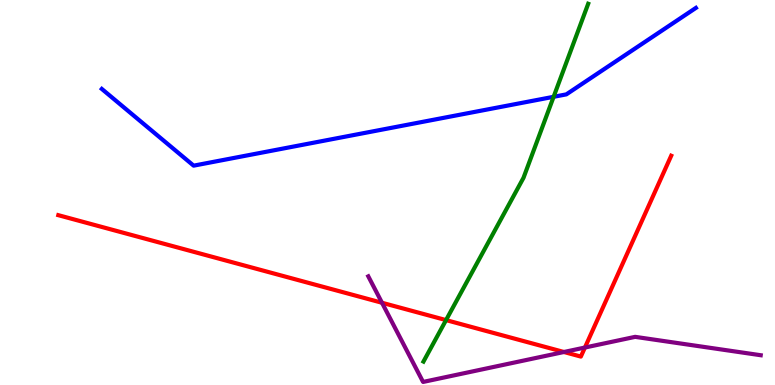[{'lines': ['blue', 'red'], 'intersections': []}, {'lines': ['green', 'red'], 'intersections': [{'x': 5.76, 'y': 1.69}]}, {'lines': ['purple', 'red'], 'intersections': [{'x': 4.93, 'y': 2.14}, {'x': 7.28, 'y': 0.857}, {'x': 7.55, 'y': 0.973}]}, {'lines': ['blue', 'green'], 'intersections': [{'x': 7.14, 'y': 7.49}]}, {'lines': ['blue', 'purple'], 'intersections': []}, {'lines': ['green', 'purple'], 'intersections': []}]